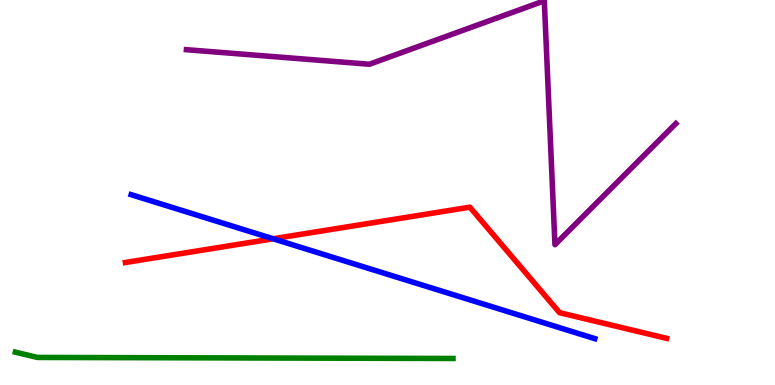[{'lines': ['blue', 'red'], 'intersections': [{'x': 3.52, 'y': 3.8}]}, {'lines': ['green', 'red'], 'intersections': []}, {'lines': ['purple', 'red'], 'intersections': []}, {'lines': ['blue', 'green'], 'intersections': []}, {'lines': ['blue', 'purple'], 'intersections': []}, {'lines': ['green', 'purple'], 'intersections': []}]